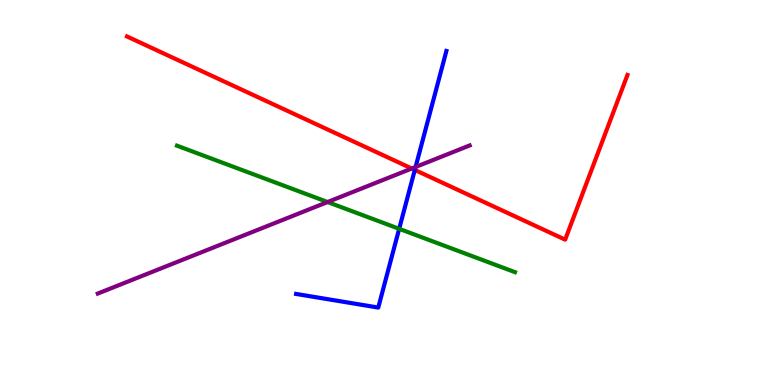[{'lines': ['blue', 'red'], 'intersections': [{'x': 5.35, 'y': 5.59}]}, {'lines': ['green', 'red'], 'intersections': []}, {'lines': ['purple', 'red'], 'intersections': [{'x': 5.31, 'y': 5.62}]}, {'lines': ['blue', 'green'], 'intersections': [{'x': 5.15, 'y': 4.06}]}, {'lines': ['blue', 'purple'], 'intersections': [{'x': 5.36, 'y': 5.66}]}, {'lines': ['green', 'purple'], 'intersections': [{'x': 4.23, 'y': 4.75}]}]